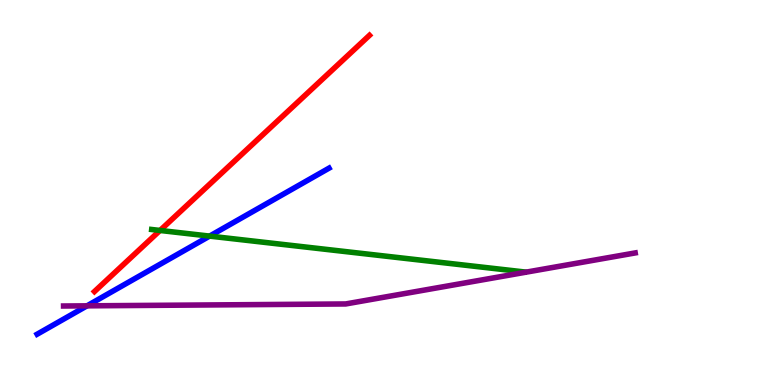[{'lines': ['blue', 'red'], 'intersections': []}, {'lines': ['green', 'red'], 'intersections': [{'x': 2.06, 'y': 4.01}]}, {'lines': ['purple', 'red'], 'intersections': []}, {'lines': ['blue', 'green'], 'intersections': [{'x': 2.7, 'y': 3.87}]}, {'lines': ['blue', 'purple'], 'intersections': [{'x': 1.12, 'y': 2.06}]}, {'lines': ['green', 'purple'], 'intersections': []}]